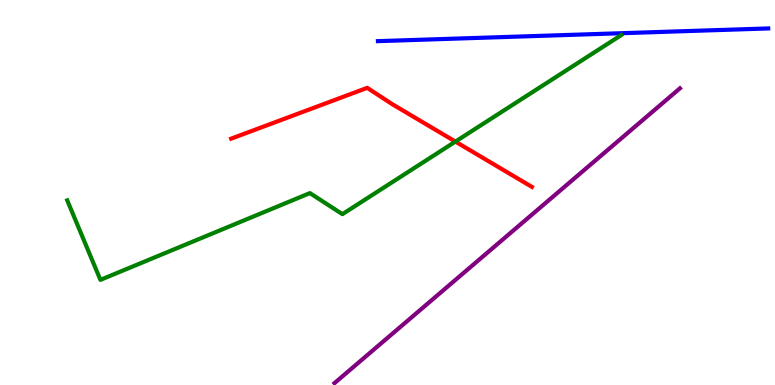[{'lines': ['blue', 'red'], 'intersections': []}, {'lines': ['green', 'red'], 'intersections': [{'x': 5.88, 'y': 6.32}]}, {'lines': ['purple', 'red'], 'intersections': []}, {'lines': ['blue', 'green'], 'intersections': []}, {'lines': ['blue', 'purple'], 'intersections': []}, {'lines': ['green', 'purple'], 'intersections': []}]